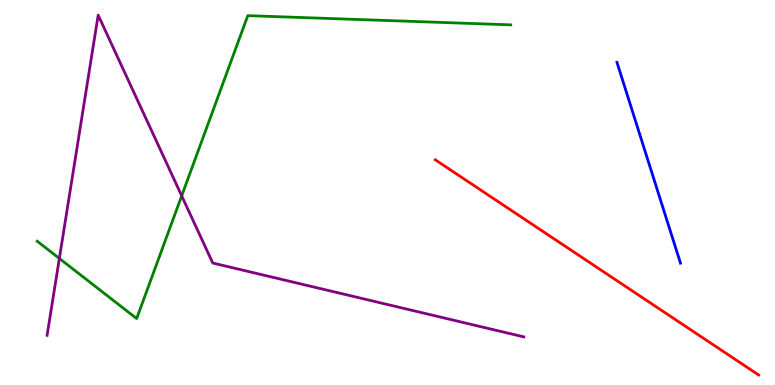[{'lines': ['blue', 'red'], 'intersections': []}, {'lines': ['green', 'red'], 'intersections': []}, {'lines': ['purple', 'red'], 'intersections': []}, {'lines': ['blue', 'green'], 'intersections': []}, {'lines': ['blue', 'purple'], 'intersections': []}, {'lines': ['green', 'purple'], 'intersections': [{'x': 0.766, 'y': 3.29}, {'x': 2.34, 'y': 4.91}]}]